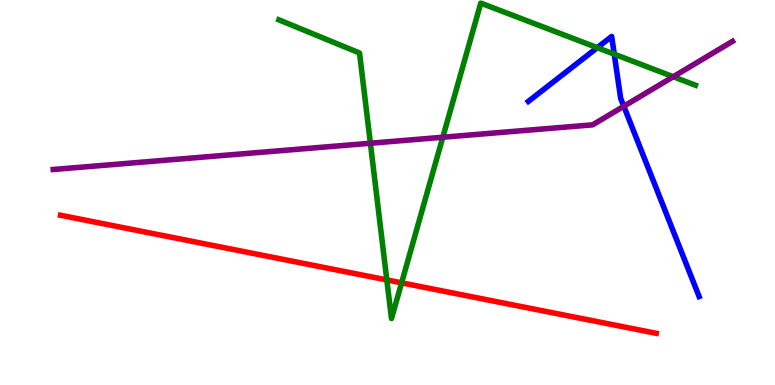[{'lines': ['blue', 'red'], 'intersections': []}, {'lines': ['green', 'red'], 'intersections': [{'x': 4.99, 'y': 2.73}, {'x': 5.18, 'y': 2.65}]}, {'lines': ['purple', 'red'], 'intersections': []}, {'lines': ['blue', 'green'], 'intersections': [{'x': 7.71, 'y': 8.76}, {'x': 7.93, 'y': 8.59}]}, {'lines': ['blue', 'purple'], 'intersections': [{'x': 8.05, 'y': 7.24}]}, {'lines': ['green', 'purple'], 'intersections': [{'x': 4.78, 'y': 6.28}, {'x': 5.71, 'y': 6.44}, {'x': 8.69, 'y': 8.01}]}]